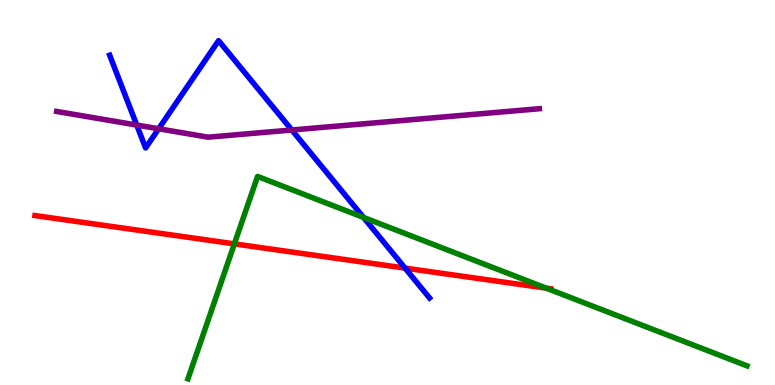[{'lines': ['blue', 'red'], 'intersections': [{'x': 5.23, 'y': 3.04}]}, {'lines': ['green', 'red'], 'intersections': [{'x': 3.02, 'y': 3.67}, {'x': 7.05, 'y': 2.52}]}, {'lines': ['purple', 'red'], 'intersections': []}, {'lines': ['blue', 'green'], 'intersections': [{'x': 4.69, 'y': 4.35}]}, {'lines': ['blue', 'purple'], 'intersections': [{'x': 1.76, 'y': 6.75}, {'x': 2.05, 'y': 6.66}, {'x': 3.77, 'y': 6.62}]}, {'lines': ['green', 'purple'], 'intersections': []}]